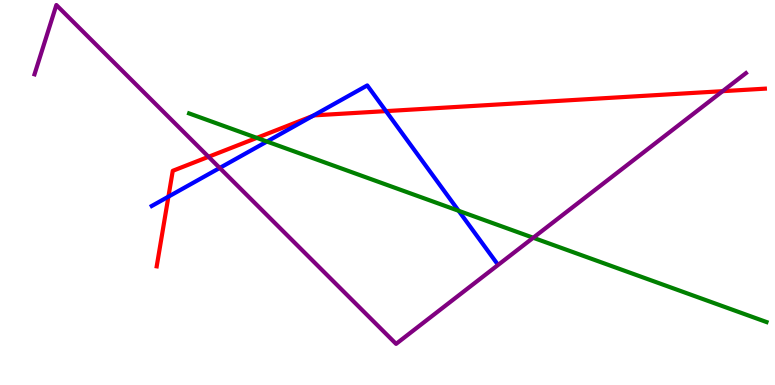[{'lines': ['blue', 'red'], 'intersections': [{'x': 2.17, 'y': 4.89}, {'x': 4.03, 'y': 6.99}, {'x': 4.98, 'y': 7.11}]}, {'lines': ['green', 'red'], 'intersections': [{'x': 3.31, 'y': 6.42}]}, {'lines': ['purple', 'red'], 'intersections': [{'x': 2.69, 'y': 5.93}, {'x': 9.32, 'y': 7.63}]}, {'lines': ['blue', 'green'], 'intersections': [{'x': 3.44, 'y': 6.32}, {'x': 5.92, 'y': 4.52}]}, {'lines': ['blue', 'purple'], 'intersections': [{'x': 2.84, 'y': 5.64}]}, {'lines': ['green', 'purple'], 'intersections': [{'x': 6.88, 'y': 3.82}]}]